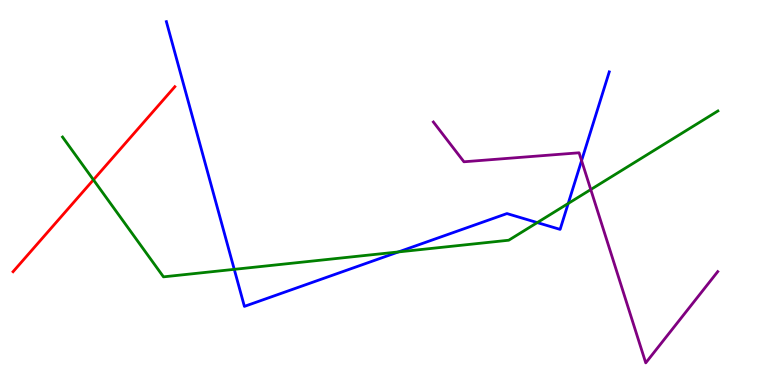[{'lines': ['blue', 'red'], 'intersections': []}, {'lines': ['green', 'red'], 'intersections': [{'x': 1.21, 'y': 5.33}]}, {'lines': ['purple', 'red'], 'intersections': []}, {'lines': ['blue', 'green'], 'intersections': [{'x': 3.02, 'y': 3.0}, {'x': 5.14, 'y': 3.46}, {'x': 6.93, 'y': 4.22}, {'x': 7.33, 'y': 4.72}]}, {'lines': ['blue', 'purple'], 'intersections': [{'x': 7.5, 'y': 5.83}]}, {'lines': ['green', 'purple'], 'intersections': [{'x': 7.62, 'y': 5.08}]}]